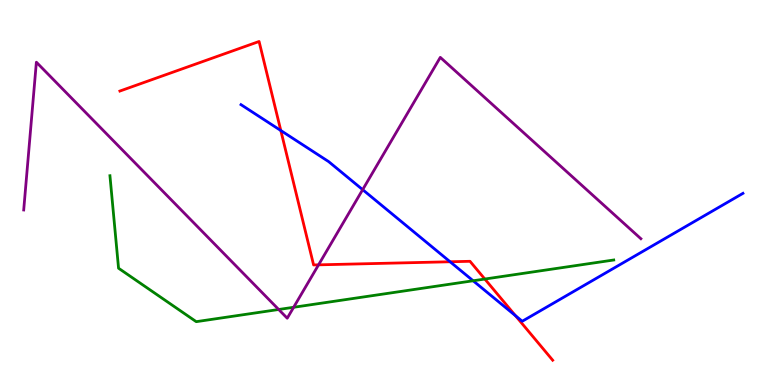[{'lines': ['blue', 'red'], 'intersections': [{'x': 3.62, 'y': 6.61}, {'x': 5.81, 'y': 3.2}, {'x': 6.65, 'y': 1.8}]}, {'lines': ['green', 'red'], 'intersections': [{'x': 6.26, 'y': 2.75}]}, {'lines': ['purple', 'red'], 'intersections': [{'x': 4.11, 'y': 3.12}]}, {'lines': ['blue', 'green'], 'intersections': [{'x': 6.1, 'y': 2.71}]}, {'lines': ['blue', 'purple'], 'intersections': [{'x': 4.68, 'y': 5.07}]}, {'lines': ['green', 'purple'], 'intersections': [{'x': 3.6, 'y': 1.96}, {'x': 3.79, 'y': 2.02}]}]